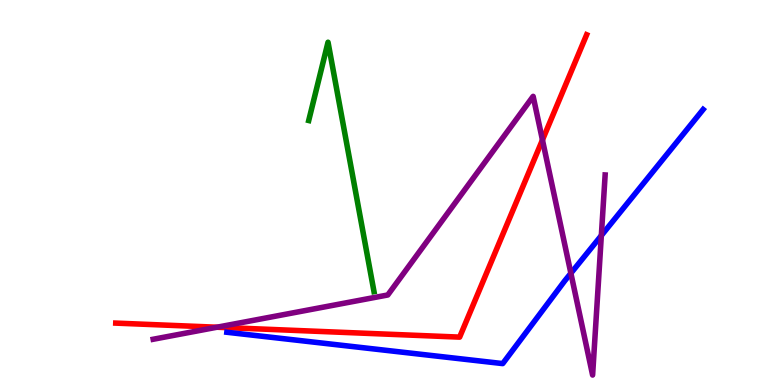[{'lines': ['blue', 'red'], 'intersections': []}, {'lines': ['green', 'red'], 'intersections': []}, {'lines': ['purple', 'red'], 'intersections': [{'x': 2.8, 'y': 1.5}, {'x': 7.0, 'y': 6.36}]}, {'lines': ['blue', 'green'], 'intersections': []}, {'lines': ['blue', 'purple'], 'intersections': [{'x': 7.37, 'y': 2.9}, {'x': 7.76, 'y': 3.88}]}, {'lines': ['green', 'purple'], 'intersections': []}]